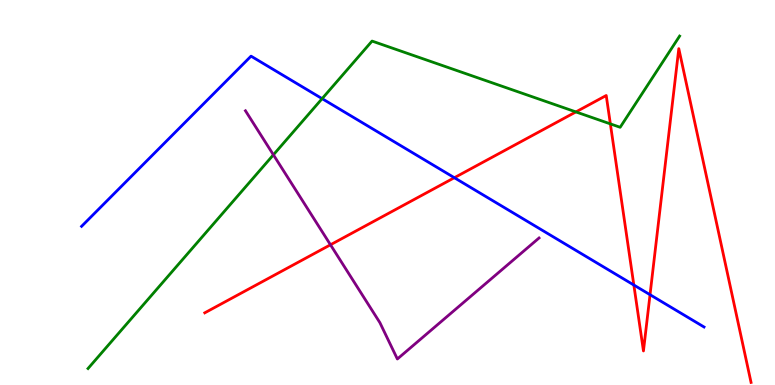[{'lines': ['blue', 'red'], 'intersections': [{'x': 5.86, 'y': 5.38}, {'x': 8.18, 'y': 2.6}, {'x': 8.39, 'y': 2.35}]}, {'lines': ['green', 'red'], 'intersections': [{'x': 7.43, 'y': 7.09}, {'x': 7.88, 'y': 6.78}]}, {'lines': ['purple', 'red'], 'intersections': [{'x': 4.26, 'y': 3.64}]}, {'lines': ['blue', 'green'], 'intersections': [{'x': 4.16, 'y': 7.44}]}, {'lines': ['blue', 'purple'], 'intersections': []}, {'lines': ['green', 'purple'], 'intersections': [{'x': 3.53, 'y': 5.98}]}]